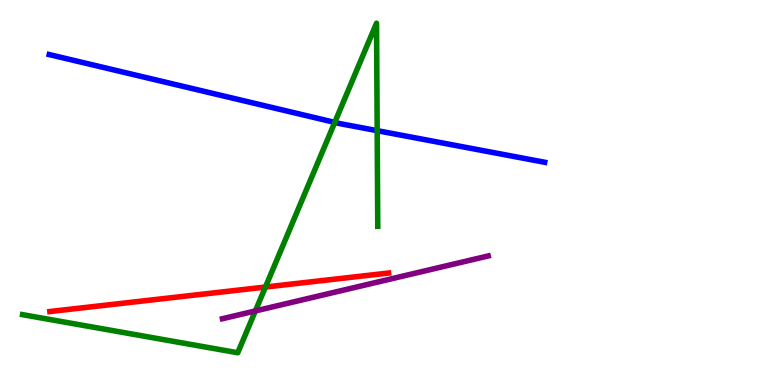[{'lines': ['blue', 'red'], 'intersections': []}, {'lines': ['green', 'red'], 'intersections': [{'x': 3.43, 'y': 2.54}]}, {'lines': ['purple', 'red'], 'intersections': []}, {'lines': ['blue', 'green'], 'intersections': [{'x': 4.32, 'y': 6.82}, {'x': 4.87, 'y': 6.61}]}, {'lines': ['blue', 'purple'], 'intersections': []}, {'lines': ['green', 'purple'], 'intersections': [{'x': 3.3, 'y': 1.92}]}]